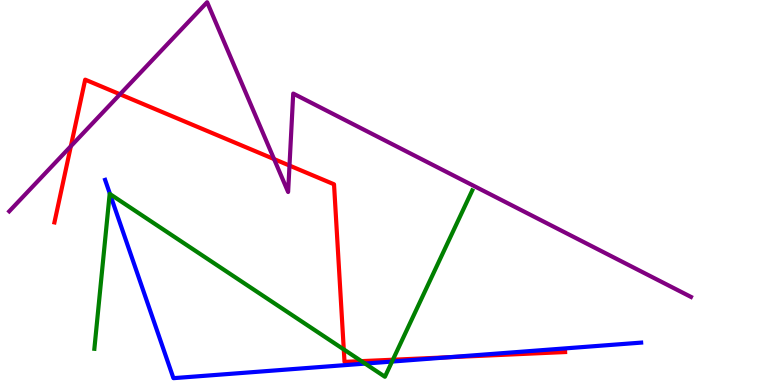[{'lines': ['blue', 'red'], 'intersections': [{'x': 5.79, 'y': 0.721}]}, {'lines': ['green', 'red'], 'intersections': [{'x': 4.44, 'y': 0.924}, {'x': 4.66, 'y': 0.62}, {'x': 5.07, 'y': 0.656}]}, {'lines': ['purple', 'red'], 'intersections': [{'x': 0.914, 'y': 6.2}, {'x': 1.55, 'y': 7.55}, {'x': 3.54, 'y': 5.87}, {'x': 3.74, 'y': 5.7}]}, {'lines': ['blue', 'green'], 'intersections': [{'x': 1.42, 'y': 4.96}, {'x': 4.71, 'y': 0.556}, {'x': 5.06, 'y': 0.609}]}, {'lines': ['blue', 'purple'], 'intersections': []}, {'lines': ['green', 'purple'], 'intersections': []}]